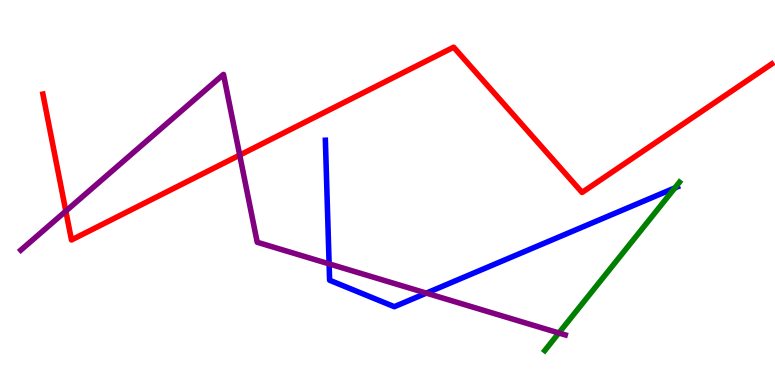[{'lines': ['blue', 'red'], 'intersections': []}, {'lines': ['green', 'red'], 'intersections': []}, {'lines': ['purple', 'red'], 'intersections': [{'x': 0.849, 'y': 4.52}, {'x': 3.09, 'y': 5.97}]}, {'lines': ['blue', 'green'], 'intersections': [{'x': 8.71, 'y': 5.12}]}, {'lines': ['blue', 'purple'], 'intersections': [{'x': 4.25, 'y': 3.15}, {'x': 5.5, 'y': 2.39}]}, {'lines': ['green', 'purple'], 'intersections': [{'x': 7.21, 'y': 1.35}]}]